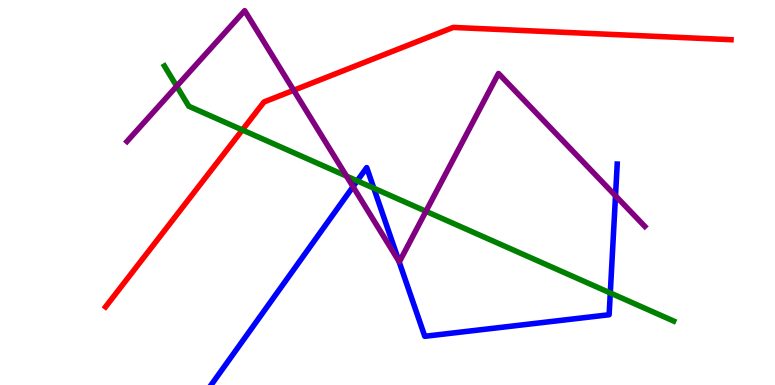[{'lines': ['blue', 'red'], 'intersections': []}, {'lines': ['green', 'red'], 'intersections': [{'x': 3.13, 'y': 6.62}]}, {'lines': ['purple', 'red'], 'intersections': [{'x': 3.79, 'y': 7.66}]}, {'lines': ['blue', 'green'], 'intersections': [{'x': 4.61, 'y': 5.3}, {'x': 4.82, 'y': 5.11}, {'x': 7.87, 'y': 2.39}]}, {'lines': ['blue', 'purple'], 'intersections': [{'x': 4.56, 'y': 5.15}, {'x': 5.15, 'y': 3.21}, {'x': 7.94, 'y': 4.91}]}, {'lines': ['green', 'purple'], 'intersections': [{'x': 2.28, 'y': 7.76}, {'x': 4.47, 'y': 5.43}, {'x': 5.5, 'y': 4.51}]}]